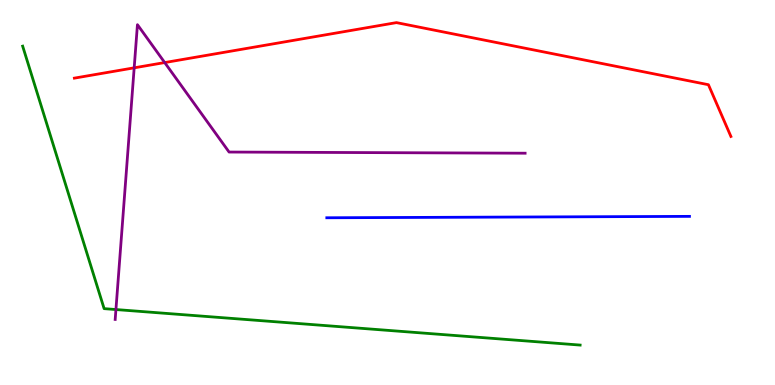[{'lines': ['blue', 'red'], 'intersections': []}, {'lines': ['green', 'red'], 'intersections': []}, {'lines': ['purple', 'red'], 'intersections': [{'x': 1.73, 'y': 8.24}, {'x': 2.13, 'y': 8.37}]}, {'lines': ['blue', 'green'], 'intersections': []}, {'lines': ['blue', 'purple'], 'intersections': []}, {'lines': ['green', 'purple'], 'intersections': [{'x': 1.5, 'y': 1.96}]}]